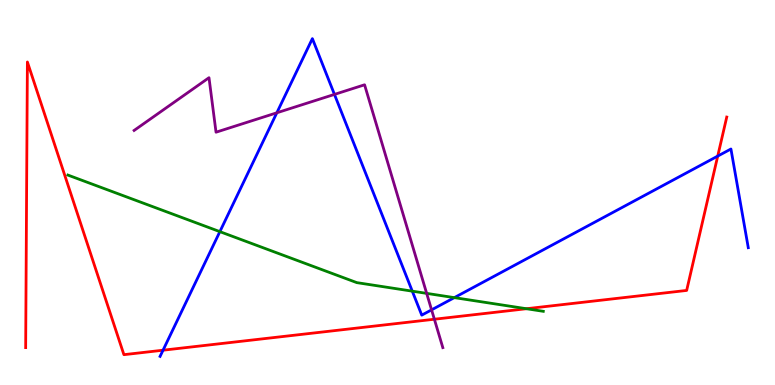[{'lines': ['blue', 'red'], 'intersections': [{'x': 2.1, 'y': 0.904}, {'x': 9.26, 'y': 5.95}]}, {'lines': ['green', 'red'], 'intersections': [{'x': 6.79, 'y': 1.98}]}, {'lines': ['purple', 'red'], 'intersections': [{'x': 5.6, 'y': 1.71}]}, {'lines': ['blue', 'green'], 'intersections': [{'x': 2.84, 'y': 3.98}, {'x': 5.32, 'y': 2.44}, {'x': 5.86, 'y': 2.27}]}, {'lines': ['blue', 'purple'], 'intersections': [{'x': 3.57, 'y': 7.07}, {'x': 4.32, 'y': 7.55}, {'x': 5.57, 'y': 1.95}]}, {'lines': ['green', 'purple'], 'intersections': [{'x': 5.51, 'y': 2.38}]}]